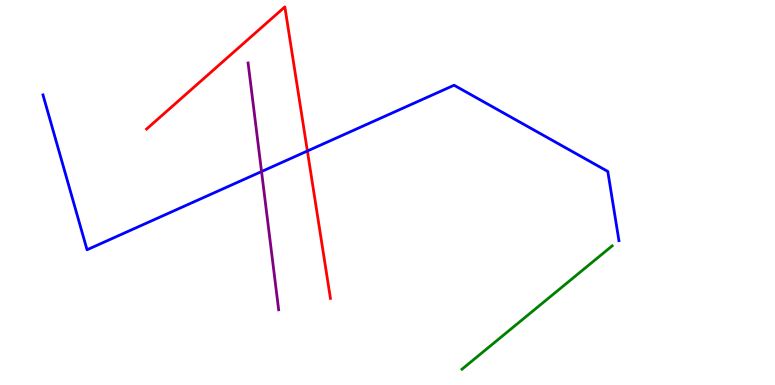[{'lines': ['blue', 'red'], 'intersections': [{'x': 3.97, 'y': 6.08}]}, {'lines': ['green', 'red'], 'intersections': []}, {'lines': ['purple', 'red'], 'intersections': []}, {'lines': ['blue', 'green'], 'intersections': []}, {'lines': ['blue', 'purple'], 'intersections': [{'x': 3.37, 'y': 5.54}]}, {'lines': ['green', 'purple'], 'intersections': []}]